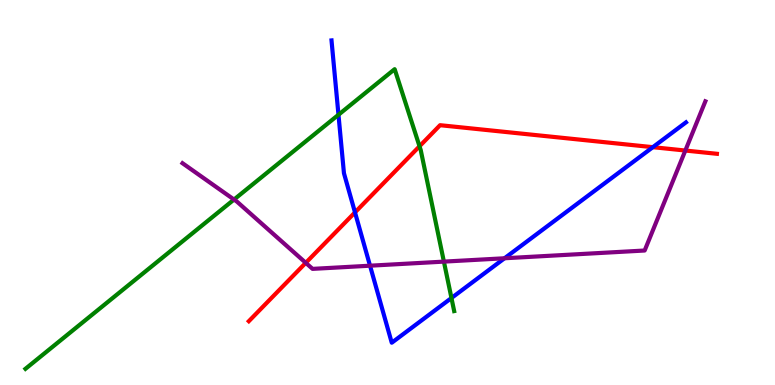[{'lines': ['blue', 'red'], 'intersections': [{'x': 4.58, 'y': 4.48}, {'x': 8.42, 'y': 6.18}]}, {'lines': ['green', 'red'], 'intersections': [{'x': 5.41, 'y': 6.2}]}, {'lines': ['purple', 'red'], 'intersections': [{'x': 3.95, 'y': 3.17}, {'x': 8.84, 'y': 6.09}]}, {'lines': ['blue', 'green'], 'intersections': [{'x': 4.37, 'y': 7.02}, {'x': 5.83, 'y': 2.26}]}, {'lines': ['blue', 'purple'], 'intersections': [{'x': 4.77, 'y': 3.1}, {'x': 6.51, 'y': 3.29}]}, {'lines': ['green', 'purple'], 'intersections': [{'x': 3.02, 'y': 4.82}, {'x': 5.73, 'y': 3.2}]}]